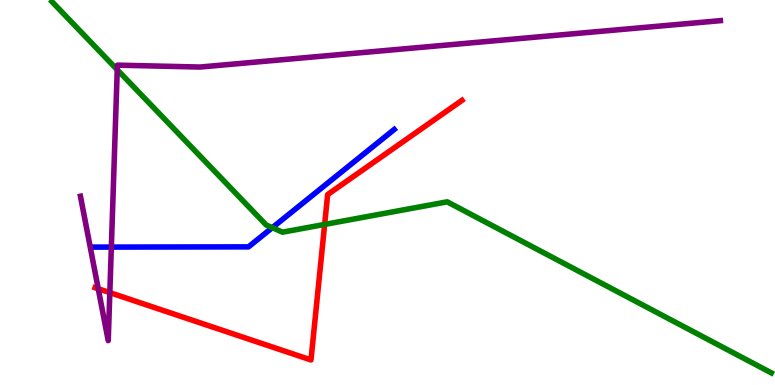[{'lines': ['blue', 'red'], 'intersections': []}, {'lines': ['green', 'red'], 'intersections': [{'x': 4.19, 'y': 4.17}]}, {'lines': ['purple', 'red'], 'intersections': [{'x': 1.27, 'y': 2.5}, {'x': 1.42, 'y': 2.4}]}, {'lines': ['blue', 'green'], 'intersections': [{'x': 3.51, 'y': 4.09}]}, {'lines': ['blue', 'purple'], 'intersections': [{'x': 1.44, 'y': 3.58}]}, {'lines': ['green', 'purple'], 'intersections': [{'x': 1.51, 'y': 8.19}]}]